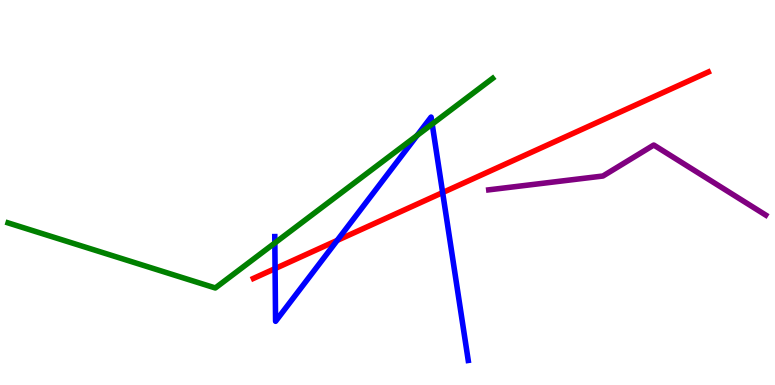[{'lines': ['blue', 'red'], 'intersections': [{'x': 3.55, 'y': 3.02}, {'x': 4.35, 'y': 3.76}, {'x': 5.71, 'y': 5.0}]}, {'lines': ['green', 'red'], 'intersections': []}, {'lines': ['purple', 'red'], 'intersections': []}, {'lines': ['blue', 'green'], 'intersections': [{'x': 3.55, 'y': 3.69}, {'x': 5.38, 'y': 6.48}, {'x': 5.58, 'y': 6.78}]}, {'lines': ['blue', 'purple'], 'intersections': []}, {'lines': ['green', 'purple'], 'intersections': []}]